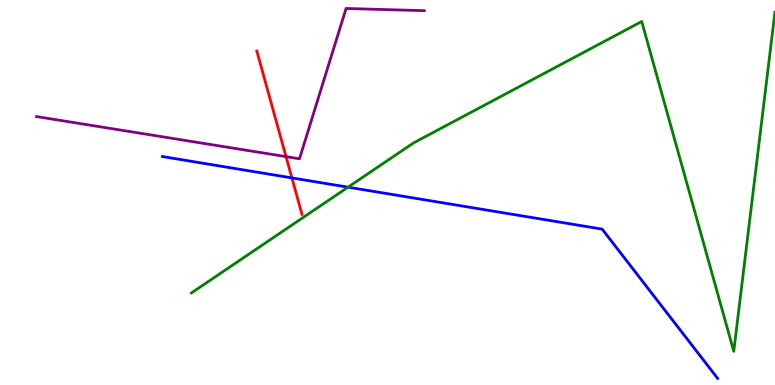[{'lines': ['blue', 'red'], 'intersections': [{'x': 3.77, 'y': 5.38}]}, {'lines': ['green', 'red'], 'intersections': []}, {'lines': ['purple', 'red'], 'intersections': [{'x': 3.69, 'y': 5.93}]}, {'lines': ['blue', 'green'], 'intersections': [{'x': 4.49, 'y': 5.14}]}, {'lines': ['blue', 'purple'], 'intersections': []}, {'lines': ['green', 'purple'], 'intersections': []}]